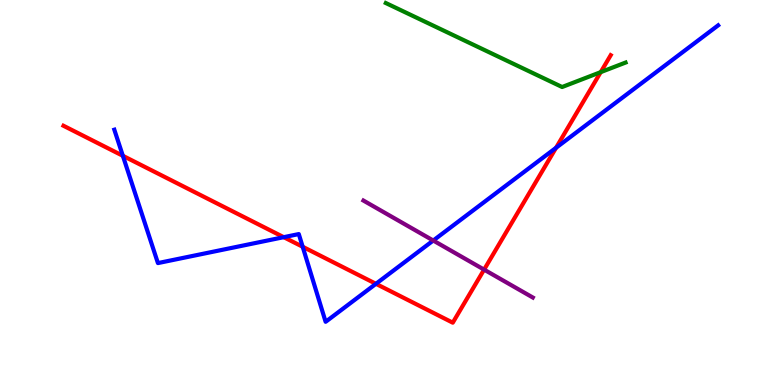[{'lines': ['blue', 'red'], 'intersections': [{'x': 1.59, 'y': 5.95}, {'x': 3.66, 'y': 3.84}, {'x': 3.91, 'y': 3.59}, {'x': 4.85, 'y': 2.63}, {'x': 7.17, 'y': 6.16}]}, {'lines': ['green', 'red'], 'intersections': [{'x': 7.75, 'y': 8.13}]}, {'lines': ['purple', 'red'], 'intersections': [{'x': 6.25, 'y': 3.0}]}, {'lines': ['blue', 'green'], 'intersections': []}, {'lines': ['blue', 'purple'], 'intersections': [{'x': 5.59, 'y': 3.75}]}, {'lines': ['green', 'purple'], 'intersections': []}]